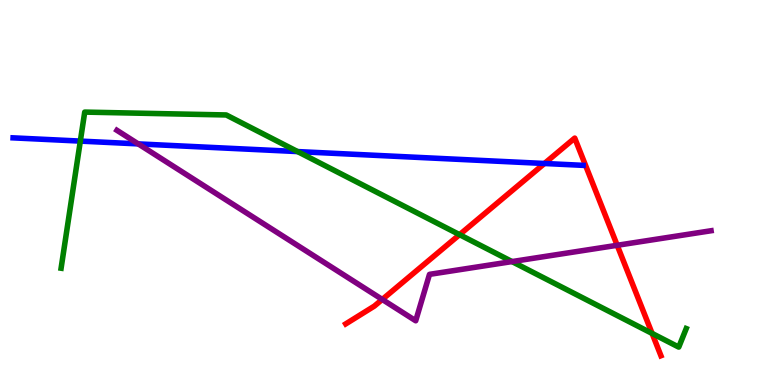[{'lines': ['blue', 'red'], 'intersections': [{'x': 7.03, 'y': 5.75}]}, {'lines': ['green', 'red'], 'intersections': [{'x': 5.93, 'y': 3.9}, {'x': 8.41, 'y': 1.34}]}, {'lines': ['purple', 'red'], 'intersections': [{'x': 4.93, 'y': 2.22}, {'x': 7.96, 'y': 3.63}]}, {'lines': ['blue', 'green'], 'intersections': [{'x': 1.04, 'y': 6.34}, {'x': 3.84, 'y': 6.06}]}, {'lines': ['blue', 'purple'], 'intersections': [{'x': 1.78, 'y': 6.26}]}, {'lines': ['green', 'purple'], 'intersections': [{'x': 6.61, 'y': 3.21}]}]